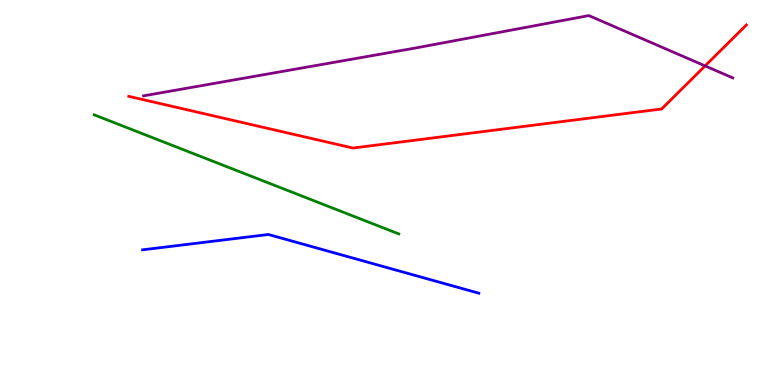[{'lines': ['blue', 'red'], 'intersections': []}, {'lines': ['green', 'red'], 'intersections': []}, {'lines': ['purple', 'red'], 'intersections': [{'x': 9.1, 'y': 8.29}]}, {'lines': ['blue', 'green'], 'intersections': []}, {'lines': ['blue', 'purple'], 'intersections': []}, {'lines': ['green', 'purple'], 'intersections': []}]